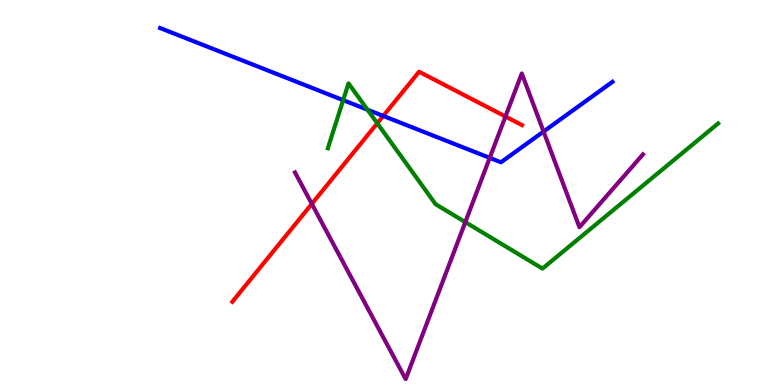[{'lines': ['blue', 'red'], 'intersections': [{'x': 4.94, 'y': 6.99}]}, {'lines': ['green', 'red'], 'intersections': [{'x': 4.87, 'y': 6.8}]}, {'lines': ['purple', 'red'], 'intersections': [{'x': 4.02, 'y': 4.7}, {'x': 6.52, 'y': 6.97}]}, {'lines': ['blue', 'green'], 'intersections': [{'x': 4.43, 'y': 7.4}, {'x': 4.74, 'y': 7.15}]}, {'lines': ['blue', 'purple'], 'intersections': [{'x': 6.32, 'y': 5.9}, {'x': 7.01, 'y': 6.58}]}, {'lines': ['green', 'purple'], 'intersections': [{'x': 6.0, 'y': 4.23}]}]